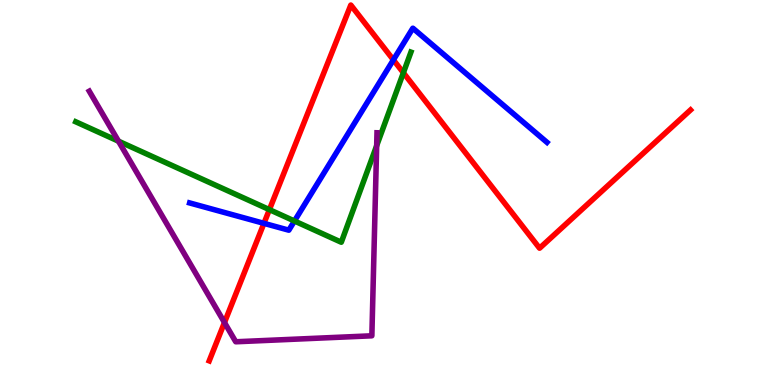[{'lines': ['blue', 'red'], 'intersections': [{'x': 3.41, 'y': 4.2}, {'x': 5.08, 'y': 8.44}]}, {'lines': ['green', 'red'], 'intersections': [{'x': 3.48, 'y': 4.56}, {'x': 5.2, 'y': 8.11}]}, {'lines': ['purple', 'red'], 'intersections': [{'x': 2.9, 'y': 1.62}]}, {'lines': ['blue', 'green'], 'intersections': [{'x': 3.8, 'y': 4.26}]}, {'lines': ['blue', 'purple'], 'intersections': []}, {'lines': ['green', 'purple'], 'intersections': [{'x': 1.53, 'y': 6.33}, {'x': 4.86, 'y': 6.22}]}]